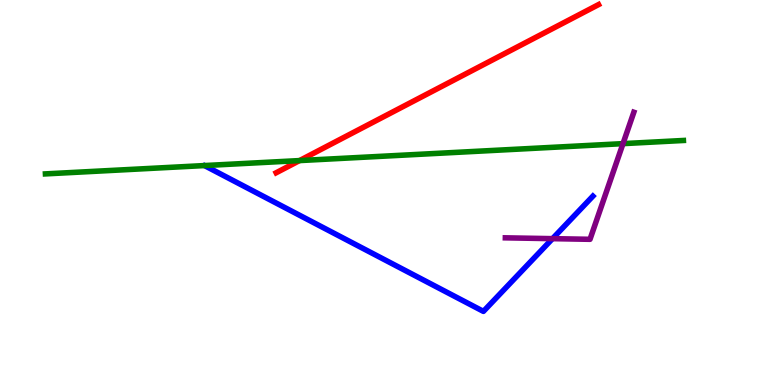[{'lines': ['blue', 'red'], 'intersections': []}, {'lines': ['green', 'red'], 'intersections': [{'x': 3.86, 'y': 5.83}]}, {'lines': ['purple', 'red'], 'intersections': []}, {'lines': ['blue', 'green'], 'intersections': []}, {'lines': ['blue', 'purple'], 'intersections': [{'x': 7.13, 'y': 3.8}]}, {'lines': ['green', 'purple'], 'intersections': [{'x': 8.04, 'y': 6.27}]}]